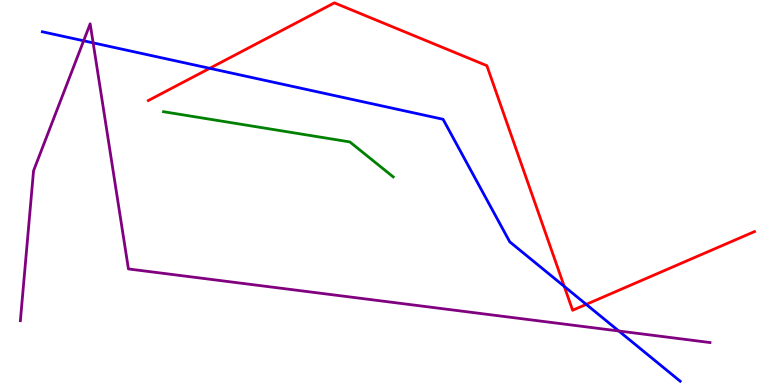[{'lines': ['blue', 'red'], 'intersections': [{'x': 2.71, 'y': 8.23}, {'x': 7.28, 'y': 2.56}, {'x': 7.56, 'y': 2.09}]}, {'lines': ['green', 'red'], 'intersections': []}, {'lines': ['purple', 'red'], 'intersections': []}, {'lines': ['blue', 'green'], 'intersections': []}, {'lines': ['blue', 'purple'], 'intersections': [{'x': 1.08, 'y': 8.94}, {'x': 1.2, 'y': 8.89}, {'x': 7.98, 'y': 1.4}]}, {'lines': ['green', 'purple'], 'intersections': []}]